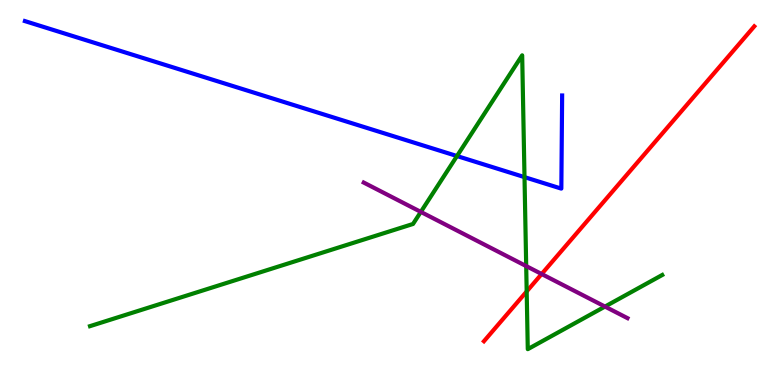[{'lines': ['blue', 'red'], 'intersections': []}, {'lines': ['green', 'red'], 'intersections': [{'x': 6.8, 'y': 2.43}]}, {'lines': ['purple', 'red'], 'intersections': [{'x': 6.99, 'y': 2.88}]}, {'lines': ['blue', 'green'], 'intersections': [{'x': 5.9, 'y': 5.95}, {'x': 6.77, 'y': 5.4}]}, {'lines': ['blue', 'purple'], 'intersections': []}, {'lines': ['green', 'purple'], 'intersections': [{'x': 5.43, 'y': 4.5}, {'x': 6.79, 'y': 3.09}, {'x': 7.81, 'y': 2.04}]}]